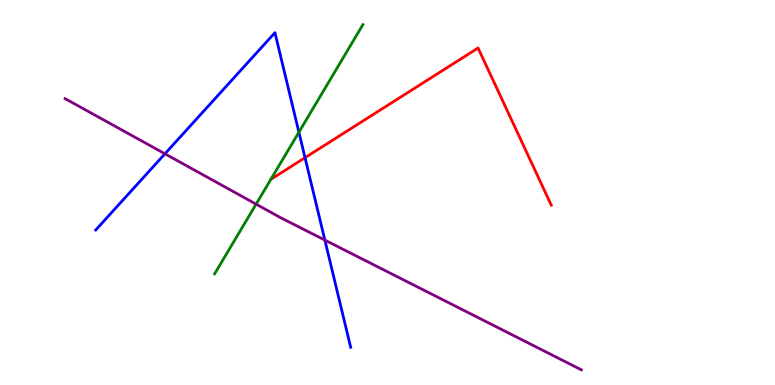[{'lines': ['blue', 'red'], 'intersections': [{'x': 3.94, 'y': 5.9}]}, {'lines': ['green', 'red'], 'intersections': [{'x': 3.49, 'y': 5.34}]}, {'lines': ['purple', 'red'], 'intersections': []}, {'lines': ['blue', 'green'], 'intersections': [{'x': 3.86, 'y': 6.57}]}, {'lines': ['blue', 'purple'], 'intersections': [{'x': 2.13, 'y': 6.01}, {'x': 4.19, 'y': 3.76}]}, {'lines': ['green', 'purple'], 'intersections': [{'x': 3.3, 'y': 4.7}]}]